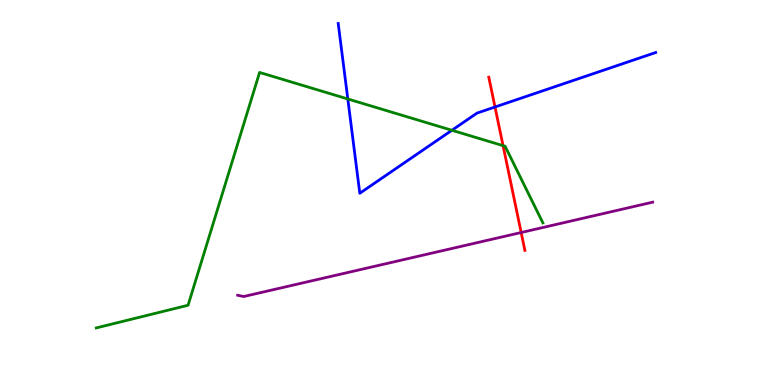[{'lines': ['blue', 'red'], 'intersections': [{'x': 6.39, 'y': 7.22}]}, {'lines': ['green', 'red'], 'intersections': [{'x': 6.49, 'y': 6.22}]}, {'lines': ['purple', 'red'], 'intersections': [{'x': 6.72, 'y': 3.96}]}, {'lines': ['blue', 'green'], 'intersections': [{'x': 4.49, 'y': 7.43}, {'x': 5.83, 'y': 6.62}]}, {'lines': ['blue', 'purple'], 'intersections': []}, {'lines': ['green', 'purple'], 'intersections': []}]